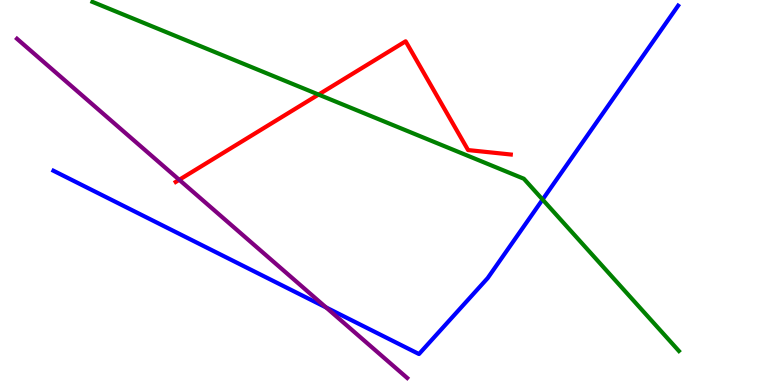[{'lines': ['blue', 'red'], 'intersections': []}, {'lines': ['green', 'red'], 'intersections': [{'x': 4.11, 'y': 7.54}]}, {'lines': ['purple', 'red'], 'intersections': [{'x': 2.31, 'y': 5.33}]}, {'lines': ['blue', 'green'], 'intersections': [{'x': 7.0, 'y': 4.82}]}, {'lines': ['blue', 'purple'], 'intersections': [{'x': 4.21, 'y': 2.01}]}, {'lines': ['green', 'purple'], 'intersections': []}]